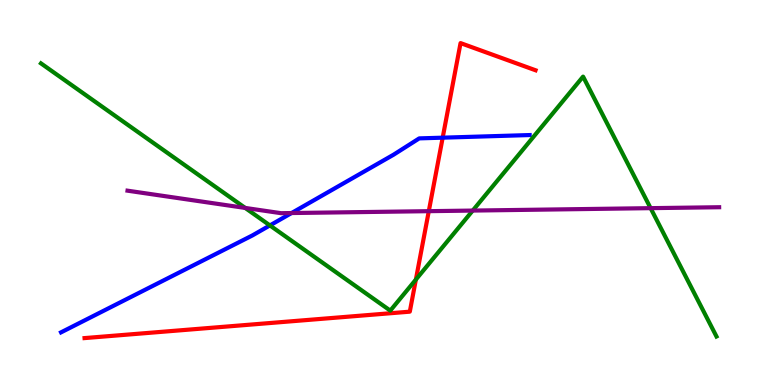[{'lines': ['blue', 'red'], 'intersections': [{'x': 5.71, 'y': 6.42}]}, {'lines': ['green', 'red'], 'intersections': [{'x': 5.37, 'y': 2.74}]}, {'lines': ['purple', 'red'], 'intersections': [{'x': 5.53, 'y': 4.52}]}, {'lines': ['blue', 'green'], 'intersections': [{'x': 3.48, 'y': 4.14}]}, {'lines': ['blue', 'purple'], 'intersections': [{'x': 3.76, 'y': 4.47}]}, {'lines': ['green', 'purple'], 'intersections': [{'x': 3.16, 'y': 4.6}, {'x': 6.1, 'y': 4.53}, {'x': 8.39, 'y': 4.59}]}]